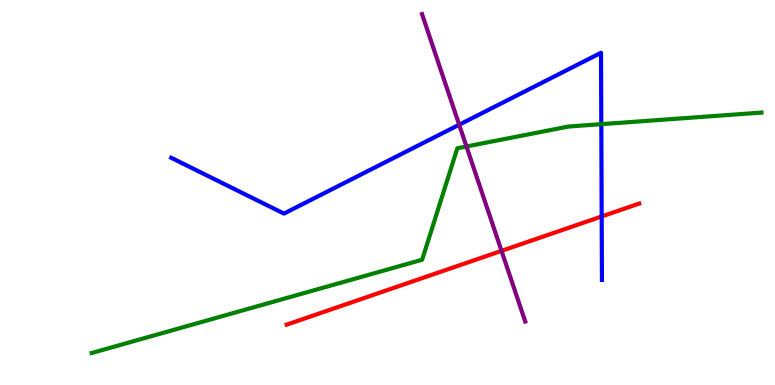[{'lines': ['blue', 'red'], 'intersections': [{'x': 7.76, 'y': 4.38}]}, {'lines': ['green', 'red'], 'intersections': []}, {'lines': ['purple', 'red'], 'intersections': [{'x': 6.47, 'y': 3.48}]}, {'lines': ['blue', 'green'], 'intersections': [{'x': 7.76, 'y': 6.78}]}, {'lines': ['blue', 'purple'], 'intersections': [{'x': 5.92, 'y': 6.76}]}, {'lines': ['green', 'purple'], 'intersections': [{'x': 6.02, 'y': 6.2}]}]